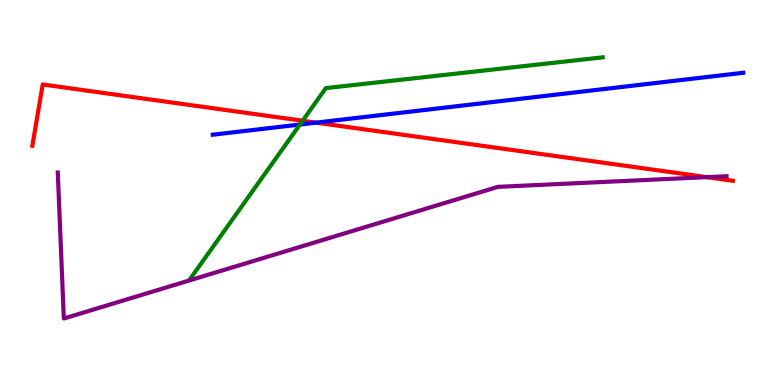[{'lines': ['blue', 'red'], 'intersections': [{'x': 4.08, 'y': 6.81}]}, {'lines': ['green', 'red'], 'intersections': [{'x': 3.91, 'y': 6.86}]}, {'lines': ['purple', 'red'], 'intersections': [{'x': 9.12, 'y': 5.4}]}, {'lines': ['blue', 'green'], 'intersections': [{'x': 3.87, 'y': 6.77}]}, {'lines': ['blue', 'purple'], 'intersections': []}, {'lines': ['green', 'purple'], 'intersections': []}]